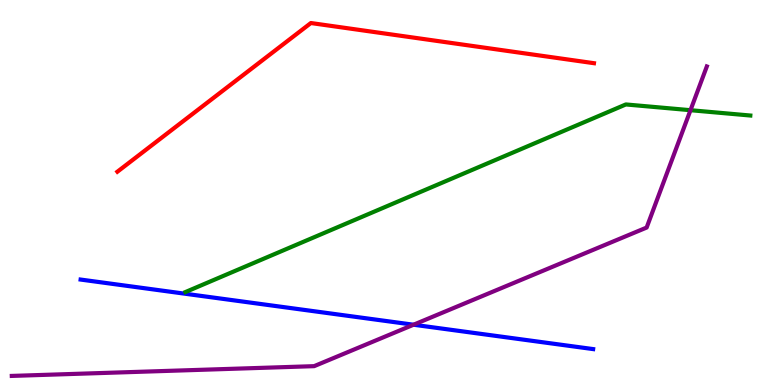[{'lines': ['blue', 'red'], 'intersections': []}, {'lines': ['green', 'red'], 'intersections': []}, {'lines': ['purple', 'red'], 'intersections': []}, {'lines': ['blue', 'green'], 'intersections': []}, {'lines': ['blue', 'purple'], 'intersections': [{'x': 5.34, 'y': 1.57}]}, {'lines': ['green', 'purple'], 'intersections': [{'x': 8.91, 'y': 7.14}]}]